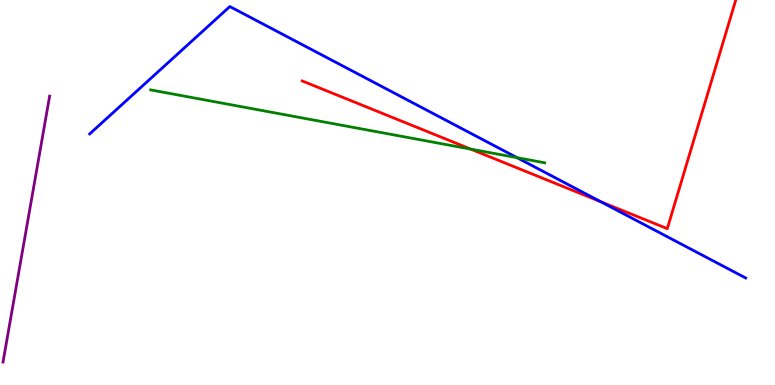[{'lines': ['blue', 'red'], 'intersections': [{'x': 7.75, 'y': 4.76}]}, {'lines': ['green', 'red'], 'intersections': [{'x': 6.07, 'y': 6.13}]}, {'lines': ['purple', 'red'], 'intersections': []}, {'lines': ['blue', 'green'], 'intersections': [{'x': 6.67, 'y': 5.9}]}, {'lines': ['blue', 'purple'], 'intersections': []}, {'lines': ['green', 'purple'], 'intersections': []}]